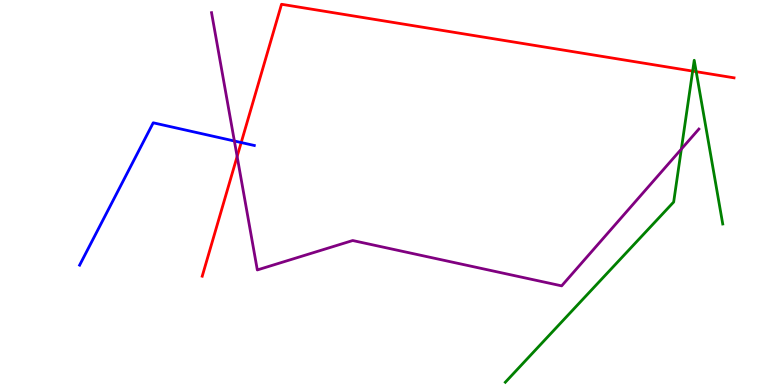[{'lines': ['blue', 'red'], 'intersections': [{'x': 3.11, 'y': 6.3}]}, {'lines': ['green', 'red'], 'intersections': [{'x': 8.94, 'y': 8.15}, {'x': 8.98, 'y': 8.14}]}, {'lines': ['purple', 'red'], 'intersections': [{'x': 3.06, 'y': 5.94}]}, {'lines': ['blue', 'green'], 'intersections': []}, {'lines': ['blue', 'purple'], 'intersections': [{'x': 3.02, 'y': 6.34}]}, {'lines': ['green', 'purple'], 'intersections': [{'x': 8.79, 'y': 6.13}]}]